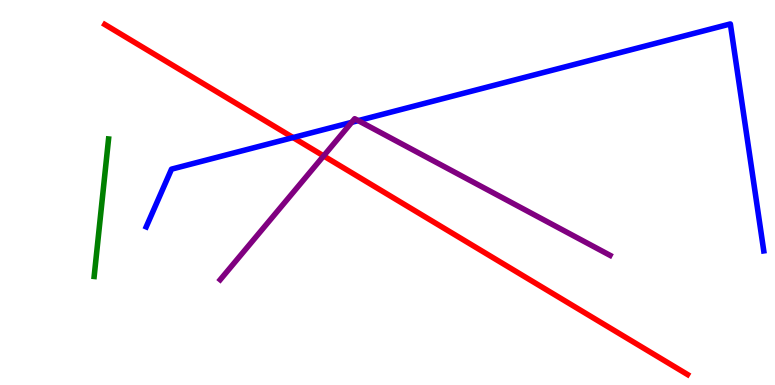[{'lines': ['blue', 'red'], 'intersections': [{'x': 3.78, 'y': 6.43}]}, {'lines': ['green', 'red'], 'intersections': []}, {'lines': ['purple', 'red'], 'intersections': [{'x': 4.18, 'y': 5.95}]}, {'lines': ['blue', 'green'], 'intersections': []}, {'lines': ['blue', 'purple'], 'intersections': [{'x': 4.54, 'y': 6.82}, {'x': 4.62, 'y': 6.87}]}, {'lines': ['green', 'purple'], 'intersections': []}]